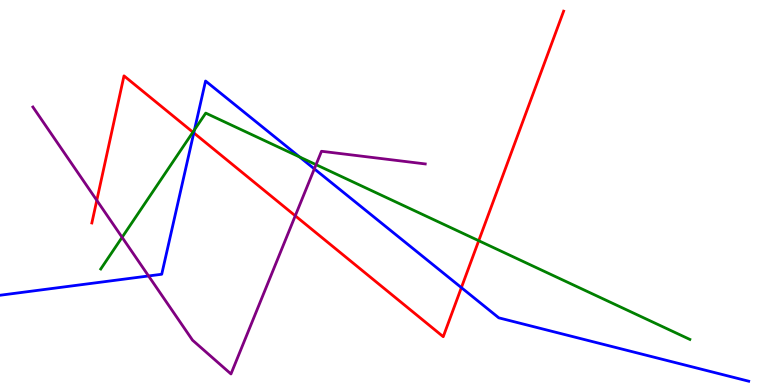[{'lines': ['blue', 'red'], 'intersections': [{'x': 2.5, 'y': 6.55}, {'x': 5.95, 'y': 2.53}]}, {'lines': ['green', 'red'], 'intersections': [{'x': 2.49, 'y': 6.57}, {'x': 6.18, 'y': 3.75}]}, {'lines': ['purple', 'red'], 'intersections': [{'x': 1.25, 'y': 4.8}, {'x': 3.81, 'y': 4.39}]}, {'lines': ['blue', 'green'], 'intersections': [{'x': 2.51, 'y': 6.63}, {'x': 3.87, 'y': 5.92}]}, {'lines': ['blue', 'purple'], 'intersections': [{'x': 1.92, 'y': 2.83}, {'x': 4.06, 'y': 5.61}]}, {'lines': ['green', 'purple'], 'intersections': [{'x': 1.58, 'y': 3.84}, {'x': 4.08, 'y': 5.72}]}]